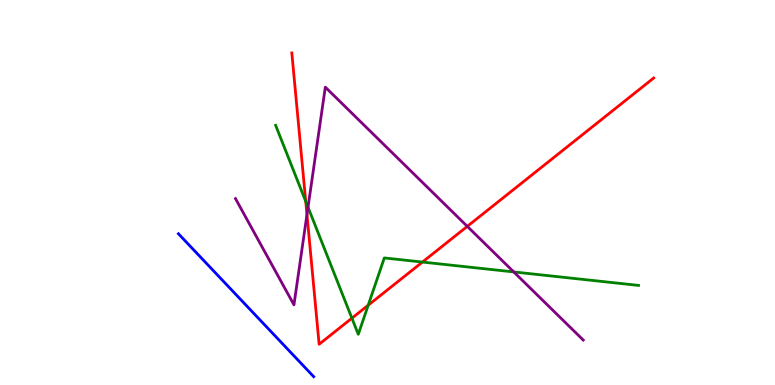[{'lines': ['blue', 'red'], 'intersections': []}, {'lines': ['green', 'red'], 'intersections': [{'x': 3.94, 'y': 4.77}, {'x': 4.54, 'y': 1.74}, {'x': 4.75, 'y': 2.07}, {'x': 5.45, 'y': 3.19}]}, {'lines': ['purple', 'red'], 'intersections': [{'x': 3.96, 'y': 4.43}, {'x': 6.03, 'y': 4.12}]}, {'lines': ['blue', 'green'], 'intersections': []}, {'lines': ['blue', 'purple'], 'intersections': []}, {'lines': ['green', 'purple'], 'intersections': [{'x': 3.97, 'y': 4.62}, {'x': 6.63, 'y': 2.94}]}]